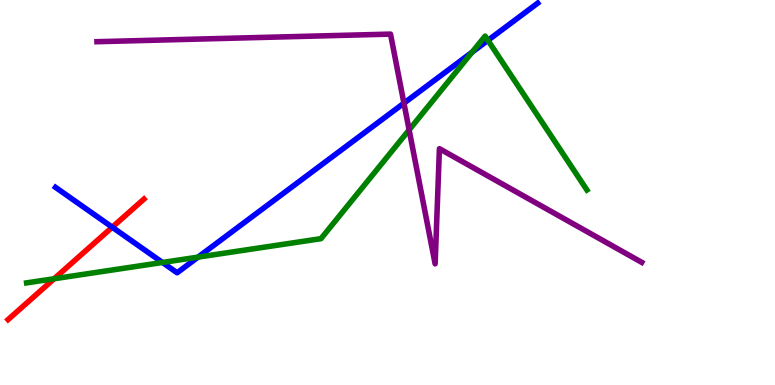[{'lines': ['blue', 'red'], 'intersections': [{'x': 1.45, 'y': 4.1}]}, {'lines': ['green', 'red'], 'intersections': [{'x': 0.698, 'y': 2.76}]}, {'lines': ['purple', 'red'], 'intersections': []}, {'lines': ['blue', 'green'], 'intersections': [{'x': 2.1, 'y': 3.18}, {'x': 2.56, 'y': 3.32}, {'x': 6.09, 'y': 8.64}, {'x': 6.3, 'y': 8.95}]}, {'lines': ['blue', 'purple'], 'intersections': [{'x': 5.21, 'y': 7.32}]}, {'lines': ['green', 'purple'], 'intersections': [{'x': 5.28, 'y': 6.63}]}]